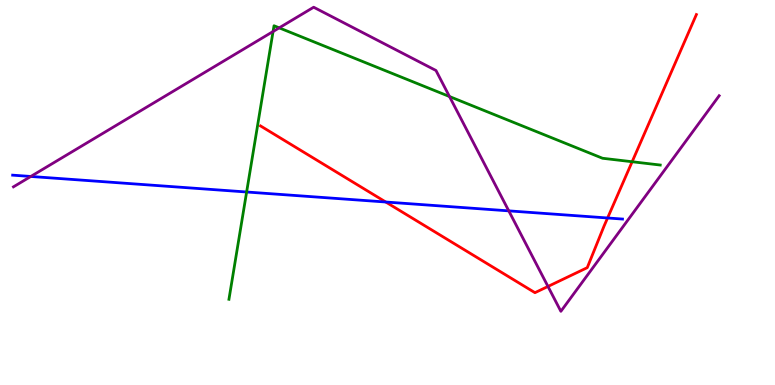[{'lines': ['blue', 'red'], 'intersections': [{'x': 4.98, 'y': 4.75}, {'x': 7.84, 'y': 4.34}]}, {'lines': ['green', 'red'], 'intersections': [{'x': 8.16, 'y': 5.8}]}, {'lines': ['purple', 'red'], 'intersections': [{'x': 7.07, 'y': 2.56}]}, {'lines': ['blue', 'green'], 'intersections': [{'x': 3.18, 'y': 5.01}]}, {'lines': ['blue', 'purple'], 'intersections': [{'x': 0.397, 'y': 5.42}, {'x': 6.56, 'y': 4.52}]}, {'lines': ['green', 'purple'], 'intersections': [{'x': 3.52, 'y': 9.18}, {'x': 3.6, 'y': 9.28}, {'x': 5.8, 'y': 7.49}]}]